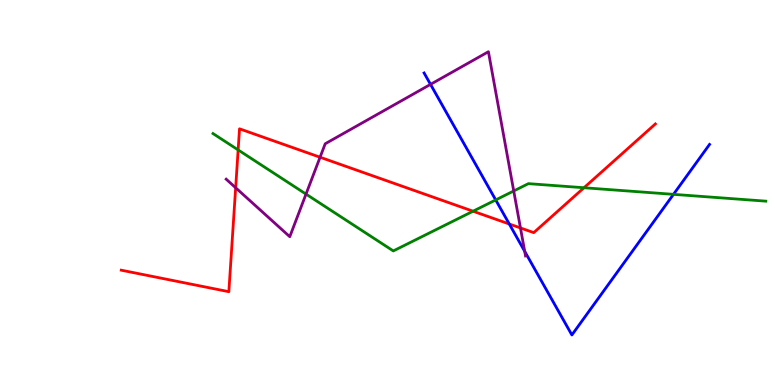[{'lines': ['blue', 'red'], 'intersections': [{'x': 6.57, 'y': 4.18}]}, {'lines': ['green', 'red'], 'intersections': [{'x': 3.07, 'y': 6.11}, {'x': 6.1, 'y': 4.51}, {'x': 7.54, 'y': 5.12}]}, {'lines': ['purple', 'red'], 'intersections': [{'x': 3.04, 'y': 5.12}, {'x': 4.13, 'y': 5.92}, {'x': 6.72, 'y': 4.08}]}, {'lines': ['blue', 'green'], 'intersections': [{'x': 6.4, 'y': 4.81}, {'x': 8.69, 'y': 4.95}]}, {'lines': ['blue', 'purple'], 'intersections': [{'x': 5.56, 'y': 7.81}, {'x': 6.77, 'y': 3.47}]}, {'lines': ['green', 'purple'], 'intersections': [{'x': 3.95, 'y': 4.96}, {'x': 6.63, 'y': 5.04}]}]